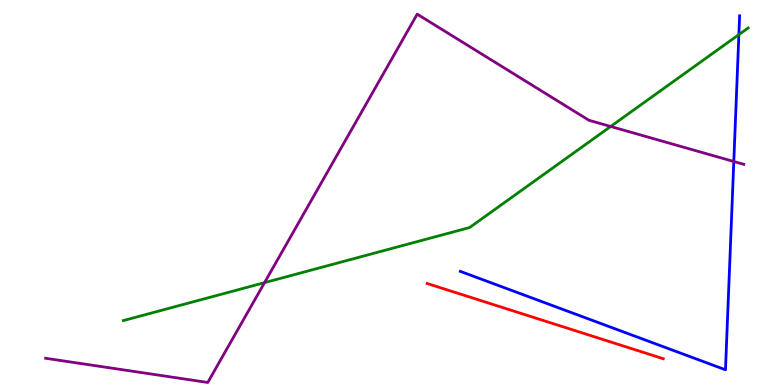[{'lines': ['blue', 'red'], 'intersections': []}, {'lines': ['green', 'red'], 'intersections': []}, {'lines': ['purple', 'red'], 'intersections': []}, {'lines': ['blue', 'green'], 'intersections': [{'x': 9.53, 'y': 9.1}]}, {'lines': ['blue', 'purple'], 'intersections': [{'x': 9.47, 'y': 5.81}]}, {'lines': ['green', 'purple'], 'intersections': [{'x': 3.41, 'y': 2.66}, {'x': 7.88, 'y': 6.71}]}]